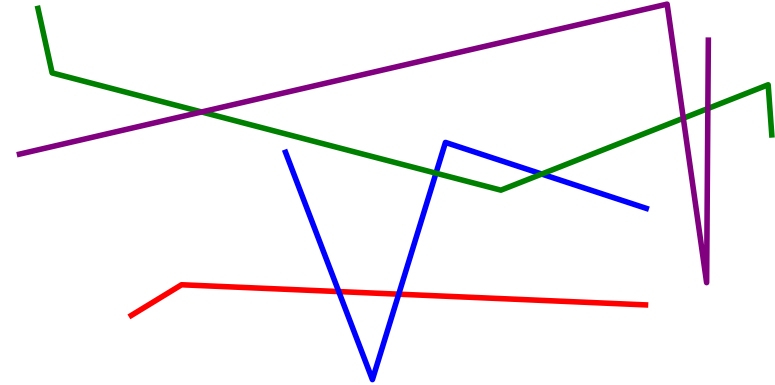[{'lines': ['blue', 'red'], 'intersections': [{'x': 4.37, 'y': 2.43}, {'x': 5.14, 'y': 2.36}]}, {'lines': ['green', 'red'], 'intersections': []}, {'lines': ['purple', 'red'], 'intersections': []}, {'lines': ['blue', 'green'], 'intersections': [{'x': 5.63, 'y': 5.5}, {'x': 6.99, 'y': 5.48}]}, {'lines': ['blue', 'purple'], 'intersections': []}, {'lines': ['green', 'purple'], 'intersections': [{'x': 2.6, 'y': 7.09}, {'x': 8.82, 'y': 6.93}, {'x': 9.13, 'y': 7.18}]}]